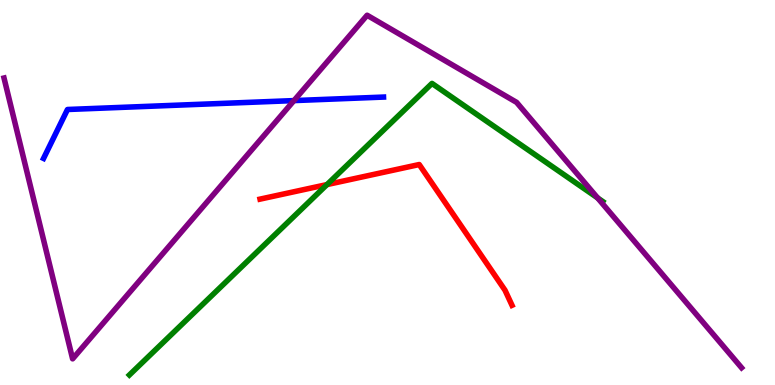[{'lines': ['blue', 'red'], 'intersections': []}, {'lines': ['green', 'red'], 'intersections': [{'x': 4.22, 'y': 5.21}]}, {'lines': ['purple', 'red'], 'intersections': []}, {'lines': ['blue', 'green'], 'intersections': []}, {'lines': ['blue', 'purple'], 'intersections': [{'x': 3.79, 'y': 7.39}]}, {'lines': ['green', 'purple'], 'intersections': [{'x': 7.71, 'y': 4.86}]}]